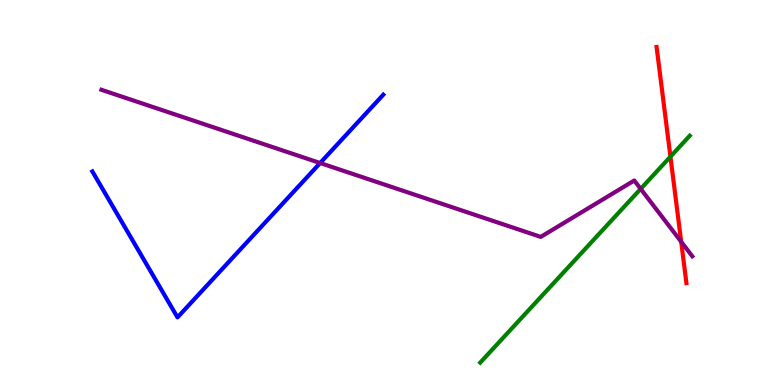[{'lines': ['blue', 'red'], 'intersections': []}, {'lines': ['green', 'red'], 'intersections': [{'x': 8.65, 'y': 5.93}]}, {'lines': ['purple', 'red'], 'intersections': [{'x': 8.79, 'y': 3.72}]}, {'lines': ['blue', 'green'], 'intersections': []}, {'lines': ['blue', 'purple'], 'intersections': [{'x': 4.13, 'y': 5.77}]}, {'lines': ['green', 'purple'], 'intersections': [{'x': 8.27, 'y': 5.09}]}]